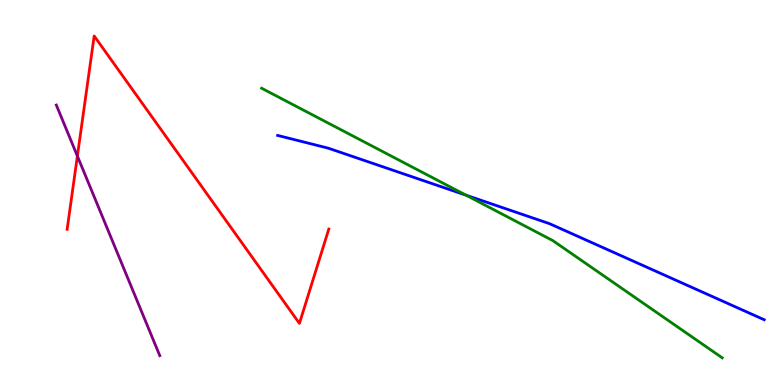[{'lines': ['blue', 'red'], 'intersections': []}, {'lines': ['green', 'red'], 'intersections': []}, {'lines': ['purple', 'red'], 'intersections': [{'x': 0.998, 'y': 5.95}]}, {'lines': ['blue', 'green'], 'intersections': [{'x': 6.01, 'y': 4.93}]}, {'lines': ['blue', 'purple'], 'intersections': []}, {'lines': ['green', 'purple'], 'intersections': []}]